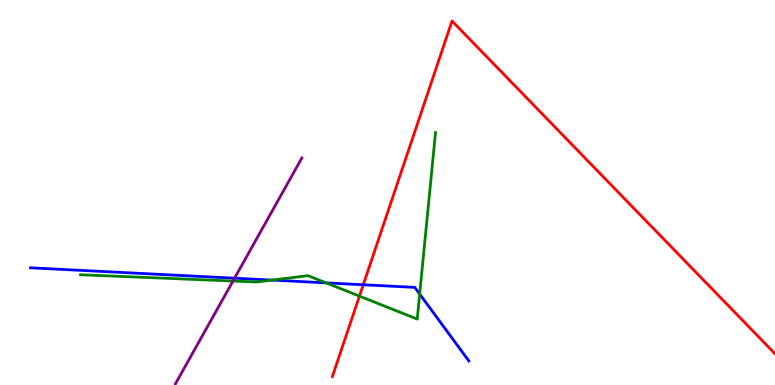[{'lines': ['blue', 'red'], 'intersections': [{'x': 4.69, 'y': 2.6}]}, {'lines': ['green', 'red'], 'intersections': [{'x': 4.64, 'y': 2.31}]}, {'lines': ['purple', 'red'], 'intersections': []}, {'lines': ['blue', 'green'], 'intersections': [{'x': 3.51, 'y': 2.72}, {'x': 4.21, 'y': 2.65}, {'x': 5.42, 'y': 2.36}]}, {'lines': ['blue', 'purple'], 'intersections': [{'x': 3.03, 'y': 2.77}]}, {'lines': ['green', 'purple'], 'intersections': [{'x': 3.01, 'y': 2.7}]}]